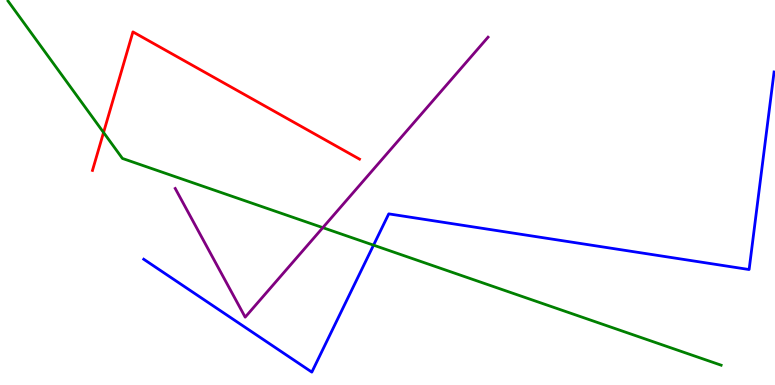[{'lines': ['blue', 'red'], 'intersections': []}, {'lines': ['green', 'red'], 'intersections': [{'x': 1.34, 'y': 6.56}]}, {'lines': ['purple', 'red'], 'intersections': []}, {'lines': ['blue', 'green'], 'intersections': [{'x': 4.82, 'y': 3.63}]}, {'lines': ['blue', 'purple'], 'intersections': []}, {'lines': ['green', 'purple'], 'intersections': [{'x': 4.17, 'y': 4.09}]}]